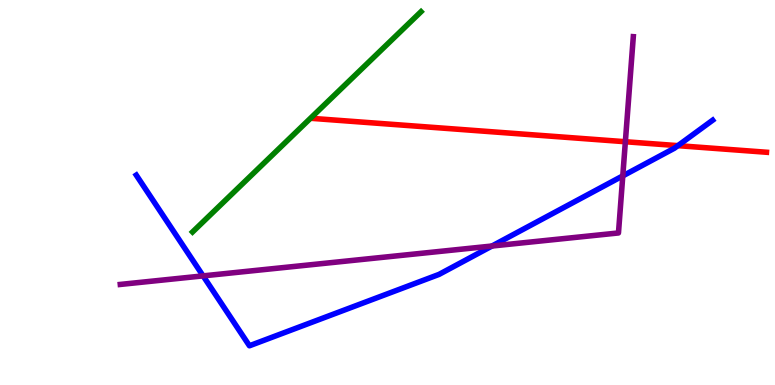[{'lines': ['blue', 'red'], 'intersections': [{'x': 8.75, 'y': 6.22}]}, {'lines': ['green', 'red'], 'intersections': []}, {'lines': ['purple', 'red'], 'intersections': [{'x': 8.07, 'y': 6.32}]}, {'lines': ['blue', 'green'], 'intersections': []}, {'lines': ['blue', 'purple'], 'intersections': [{'x': 2.62, 'y': 2.83}, {'x': 6.35, 'y': 3.61}, {'x': 8.04, 'y': 5.43}]}, {'lines': ['green', 'purple'], 'intersections': []}]